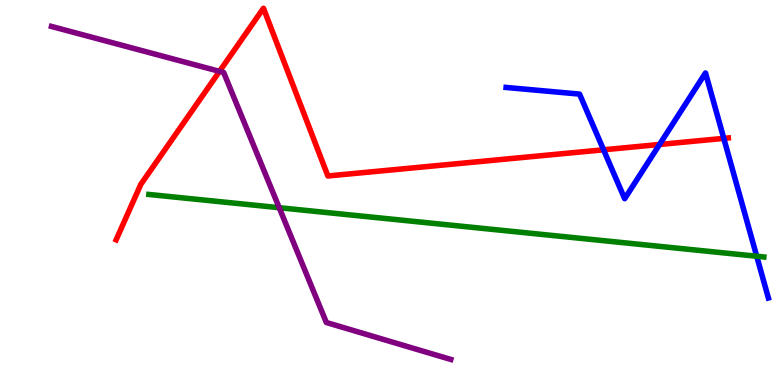[{'lines': ['blue', 'red'], 'intersections': [{'x': 7.79, 'y': 6.11}, {'x': 8.51, 'y': 6.25}, {'x': 9.34, 'y': 6.41}]}, {'lines': ['green', 'red'], 'intersections': []}, {'lines': ['purple', 'red'], 'intersections': [{'x': 2.83, 'y': 8.15}]}, {'lines': ['blue', 'green'], 'intersections': [{'x': 9.76, 'y': 3.34}]}, {'lines': ['blue', 'purple'], 'intersections': []}, {'lines': ['green', 'purple'], 'intersections': [{'x': 3.6, 'y': 4.61}]}]